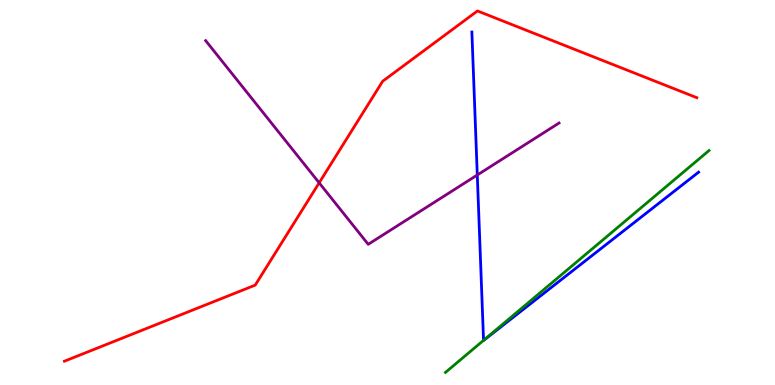[{'lines': ['blue', 'red'], 'intersections': []}, {'lines': ['green', 'red'], 'intersections': []}, {'lines': ['purple', 'red'], 'intersections': [{'x': 4.12, 'y': 5.25}]}, {'lines': ['blue', 'green'], 'intersections': [{'x': 6.24, 'y': 1.16}]}, {'lines': ['blue', 'purple'], 'intersections': [{'x': 6.16, 'y': 5.45}]}, {'lines': ['green', 'purple'], 'intersections': []}]